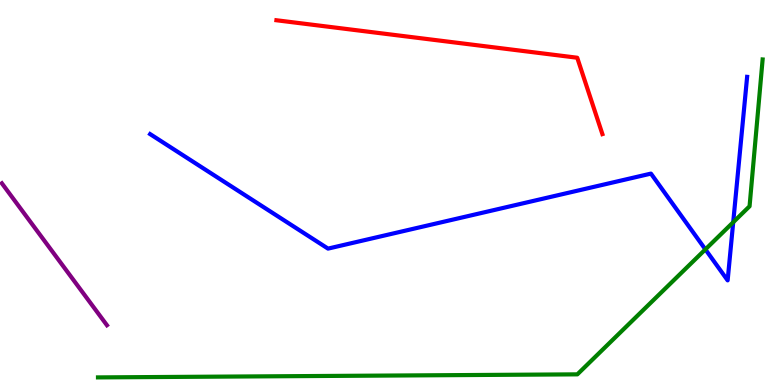[{'lines': ['blue', 'red'], 'intersections': []}, {'lines': ['green', 'red'], 'intersections': []}, {'lines': ['purple', 'red'], 'intersections': []}, {'lines': ['blue', 'green'], 'intersections': [{'x': 9.1, 'y': 3.52}, {'x': 9.46, 'y': 4.23}]}, {'lines': ['blue', 'purple'], 'intersections': []}, {'lines': ['green', 'purple'], 'intersections': []}]